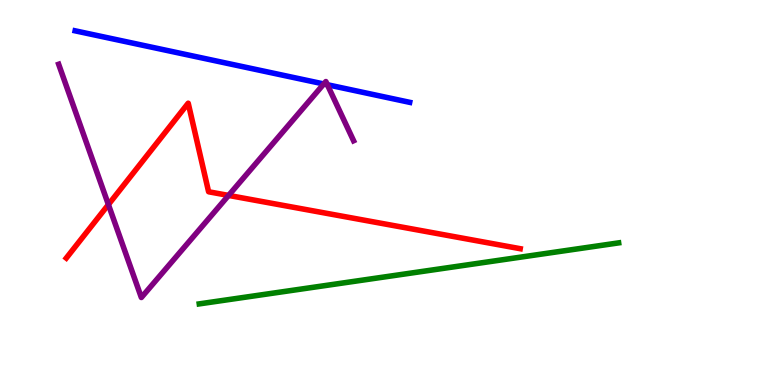[{'lines': ['blue', 'red'], 'intersections': []}, {'lines': ['green', 'red'], 'intersections': []}, {'lines': ['purple', 'red'], 'intersections': [{'x': 1.4, 'y': 4.69}, {'x': 2.95, 'y': 4.92}]}, {'lines': ['blue', 'green'], 'intersections': []}, {'lines': ['blue', 'purple'], 'intersections': [{'x': 4.18, 'y': 7.82}, {'x': 4.22, 'y': 7.8}]}, {'lines': ['green', 'purple'], 'intersections': []}]